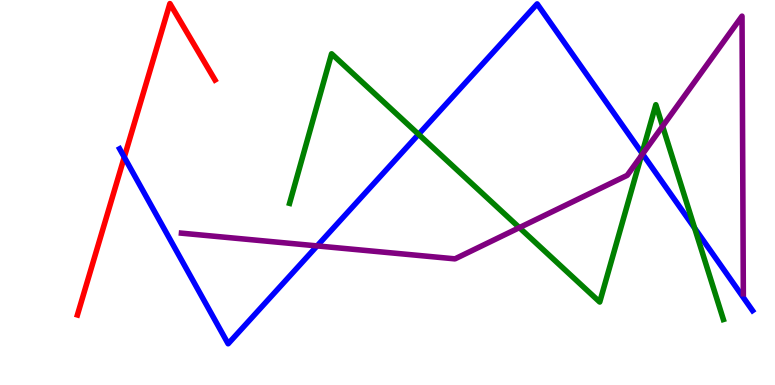[{'lines': ['blue', 'red'], 'intersections': [{'x': 1.6, 'y': 5.92}]}, {'lines': ['green', 'red'], 'intersections': []}, {'lines': ['purple', 'red'], 'intersections': []}, {'lines': ['blue', 'green'], 'intersections': [{'x': 5.4, 'y': 6.51}, {'x': 8.28, 'y': 6.02}, {'x': 8.96, 'y': 4.07}]}, {'lines': ['blue', 'purple'], 'intersections': [{'x': 4.09, 'y': 3.61}, {'x': 8.29, 'y': 6.0}]}, {'lines': ['green', 'purple'], 'intersections': [{'x': 6.7, 'y': 4.09}, {'x': 8.28, 'y': 5.95}, {'x': 8.55, 'y': 6.72}]}]